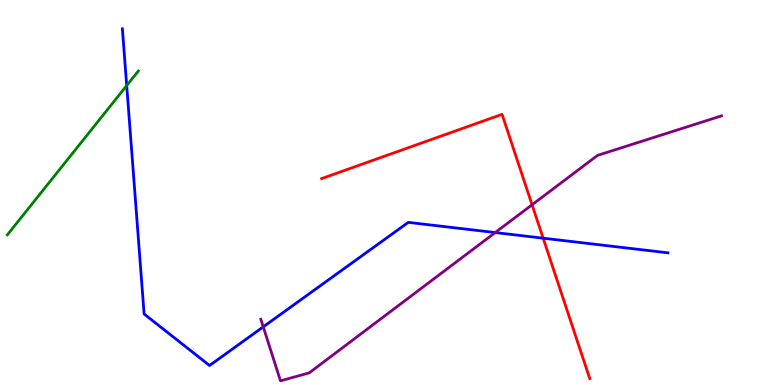[{'lines': ['blue', 'red'], 'intersections': [{'x': 7.01, 'y': 3.81}]}, {'lines': ['green', 'red'], 'intersections': []}, {'lines': ['purple', 'red'], 'intersections': [{'x': 6.87, 'y': 4.68}]}, {'lines': ['blue', 'green'], 'intersections': [{'x': 1.63, 'y': 7.78}]}, {'lines': ['blue', 'purple'], 'intersections': [{'x': 3.4, 'y': 1.51}, {'x': 6.39, 'y': 3.96}]}, {'lines': ['green', 'purple'], 'intersections': []}]